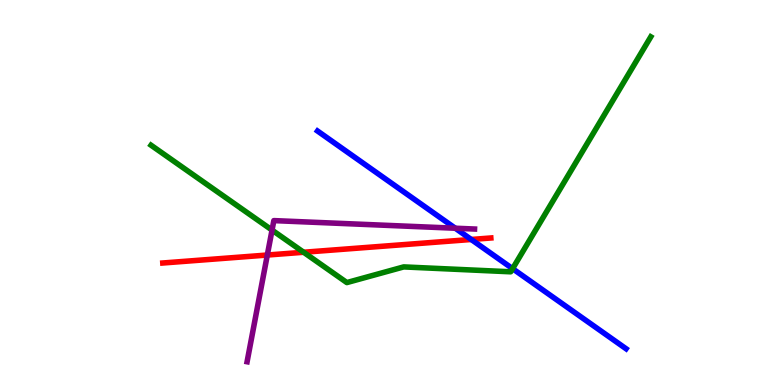[{'lines': ['blue', 'red'], 'intersections': [{'x': 6.08, 'y': 3.78}]}, {'lines': ['green', 'red'], 'intersections': [{'x': 3.92, 'y': 3.45}]}, {'lines': ['purple', 'red'], 'intersections': [{'x': 3.45, 'y': 3.38}]}, {'lines': ['blue', 'green'], 'intersections': [{'x': 6.61, 'y': 3.02}]}, {'lines': ['blue', 'purple'], 'intersections': [{'x': 5.87, 'y': 4.07}]}, {'lines': ['green', 'purple'], 'intersections': [{'x': 3.51, 'y': 4.02}]}]